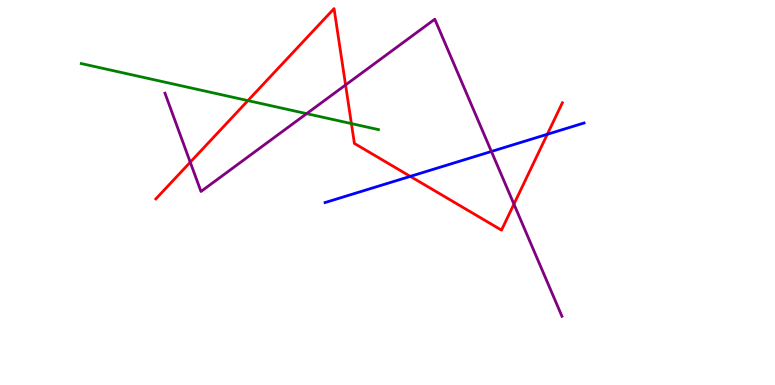[{'lines': ['blue', 'red'], 'intersections': [{'x': 5.29, 'y': 5.42}, {'x': 7.06, 'y': 6.51}]}, {'lines': ['green', 'red'], 'intersections': [{'x': 3.2, 'y': 7.39}, {'x': 4.53, 'y': 6.79}]}, {'lines': ['purple', 'red'], 'intersections': [{'x': 2.45, 'y': 5.79}, {'x': 4.46, 'y': 7.79}, {'x': 6.63, 'y': 4.7}]}, {'lines': ['blue', 'green'], 'intersections': []}, {'lines': ['blue', 'purple'], 'intersections': [{'x': 6.34, 'y': 6.07}]}, {'lines': ['green', 'purple'], 'intersections': [{'x': 3.96, 'y': 7.05}]}]